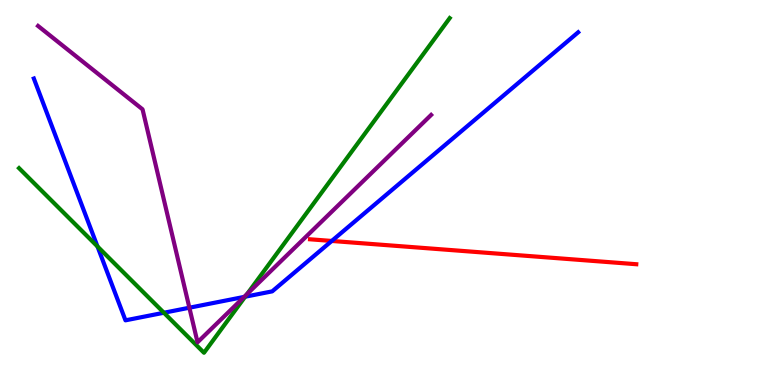[{'lines': ['blue', 'red'], 'intersections': [{'x': 4.28, 'y': 3.74}]}, {'lines': ['green', 'red'], 'intersections': []}, {'lines': ['purple', 'red'], 'intersections': []}, {'lines': ['blue', 'green'], 'intersections': [{'x': 1.26, 'y': 3.6}, {'x': 2.11, 'y': 1.88}, {'x': 3.16, 'y': 2.29}]}, {'lines': ['blue', 'purple'], 'intersections': [{'x': 2.44, 'y': 2.01}, {'x': 3.15, 'y': 2.29}]}, {'lines': ['green', 'purple'], 'intersections': [{'x': 3.19, 'y': 2.36}]}]